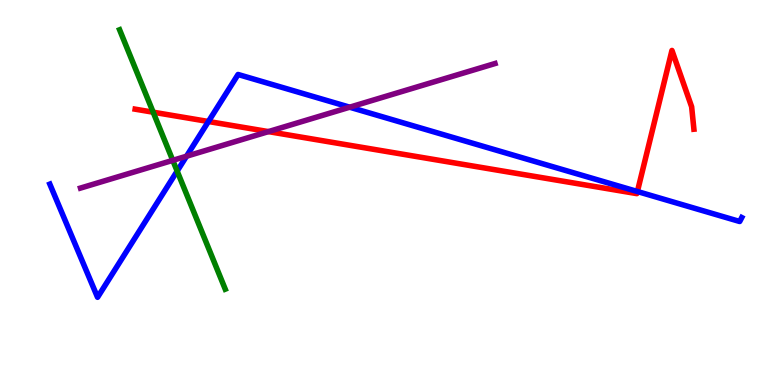[{'lines': ['blue', 'red'], 'intersections': [{'x': 2.69, 'y': 6.84}, {'x': 8.22, 'y': 5.03}]}, {'lines': ['green', 'red'], 'intersections': [{'x': 1.98, 'y': 7.09}]}, {'lines': ['purple', 'red'], 'intersections': [{'x': 3.46, 'y': 6.58}]}, {'lines': ['blue', 'green'], 'intersections': [{'x': 2.29, 'y': 5.56}]}, {'lines': ['blue', 'purple'], 'intersections': [{'x': 2.41, 'y': 5.94}, {'x': 4.51, 'y': 7.22}]}, {'lines': ['green', 'purple'], 'intersections': [{'x': 2.23, 'y': 5.84}]}]